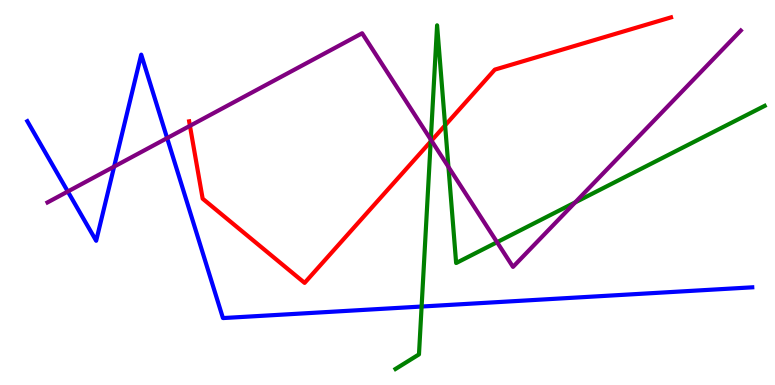[{'lines': ['blue', 'red'], 'intersections': []}, {'lines': ['green', 'red'], 'intersections': [{'x': 5.56, 'y': 6.32}, {'x': 5.74, 'y': 6.74}]}, {'lines': ['purple', 'red'], 'intersections': [{'x': 2.45, 'y': 6.73}, {'x': 5.57, 'y': 6.35}]}, {'lines': ['blue', 'green'], 'intersections': [{'x': 5.44, 'y': 2.04}]}, {'lines': ['blue', 'purple'], 'intersections': [{'x': 0.875, 'y': 5.03}, {'x': 1.47, 'y': 5.67}, {'x': 2.16, 'y': 6.41}]}, {'lines': ['green', 'purple'], 'intersections': [{'x': 5.56, 'y': 6.37}, {'x': 5.79, 'y': 5.66}, {'x': 6.41, 'y': 3.71}, {'x': 7.42, 'y': 4.74}]}]